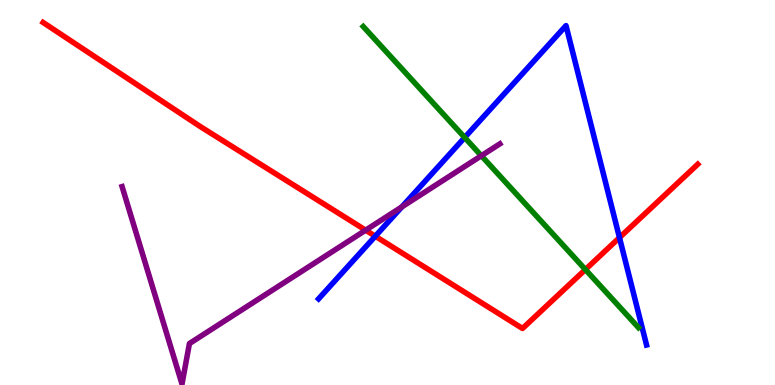[{'lines': ['blue', 'red'], 'intersections': [{'x': 4.84, 'y': 3.86}, {'x': 7.99, 'y': 3.83}]}, {'lines': ['green', 'red'], 'intersections': [{'x': 7.55, 'y': 3.0}]}, {'lines': ['purple', 'red'], 'intersections': [{'x': 4.72, 'y': 4.02}]}, {'lines': ['blue', 'green'], 'intersections': [{'x': 6.0, 'y': 6.43}]}, {'lines': ['blue', 'purple'], 'intersections': [{'x': 5.19, 'y': 4.63}]}, {'lines': ['green', 'purple'], 'intersections': [{'x': 6.21, 'y': 5.95}]}]